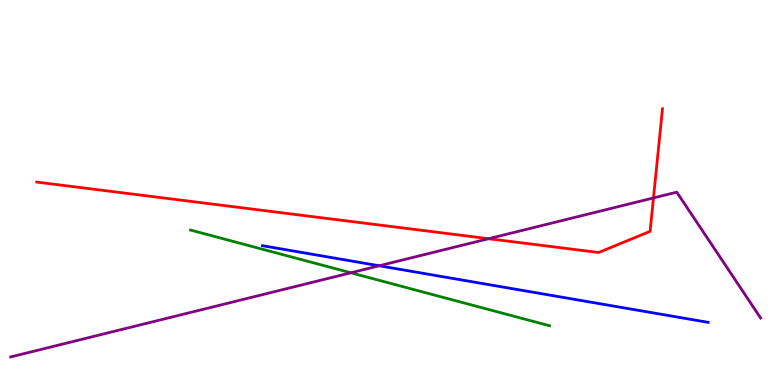[{'lines': ['blue', 'red'], 'intersections': []}, {'lines': ['green', 'red'], 'intersections': []}, {'lines': ['purple', 'red'], 'intersections': [{'x': 6.3, 'y': 3.8}, {'x': 8.43, 'y': 4.86}]}, {'lines': ['blue', 'green'], 'intersections': []}, {'lines': ['blue', 'purple'], 'intersections': [{'x': 4.89, 'y': 3.1}]}, {'lines': ['green', 'purple'], 'intersections': [{'x': 4.53, 'y': 2.91}]}]